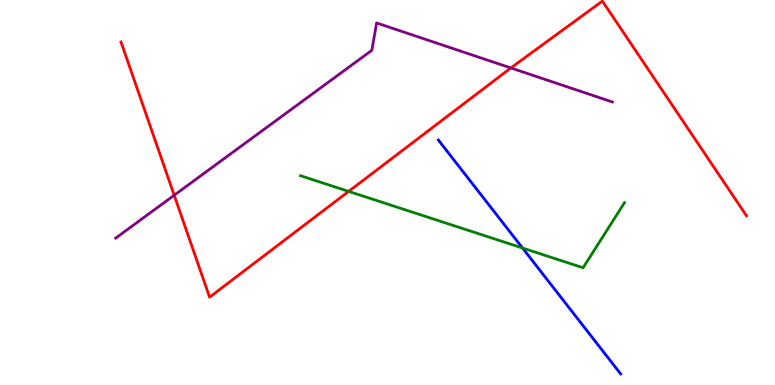[{'lines': ['blue', 'red'], 'intersections': []}, {'lines': ['green', 'red'], 'intersections': [{'x': 4.5, 'y': 5.03}]}, {'lines': ['purple', 'red'], 'intersections': [{'x': 2.25, 'y': 4.93}, {'x': 6.59, 'y': 8.24}]}, {'lines': ['blue', 'green'], 'intersections': [{'x': 6.74, 'y': 3.56}]}, {'lines': ['blue', 'purple'], 'intersections': []}, {'lines': ['green', 'purple'], 'intersections': []}]